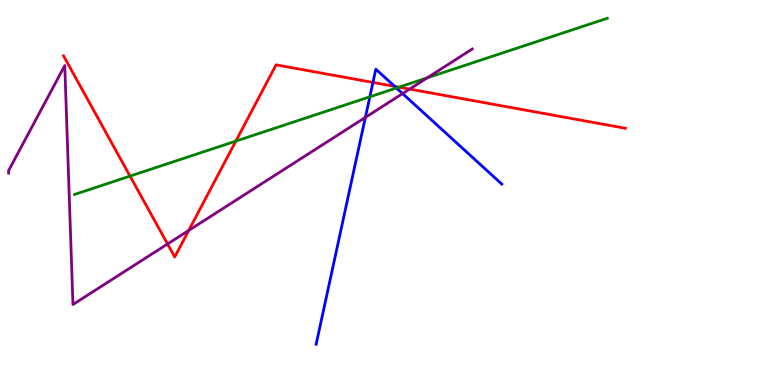[{'lines': ['blue', 'red'], 'intersections': [{'x': 4.81, 'y': 7.86}, {'x': 5.09, 'y': 7.76}]}, {'lines': ['green', 'red'], 'intersections': [{'x': 1.68, 'y': 5.43}, {'x': 3.04, 'y': 6.33}, {'x': 5.15, 'y': 7.74}]}, {'lines': ['purple', 'red'], 'intersections': [{'x': 2.16, 'y': 3.66}, {'x': 2.44, 'y': 4.02}, {'x': 5.29, 'y': 7.69}]}, {'lines': ['blue', 'green'], 'intersections': [{'x': 4.77, 'y': 7.49}, {'x': 5.12, 'y': 7.71}]}, {'lines': ['blue', 'purple'], 'intersections': [{'x': 4.71, 'y': 6.95}, {'x': 5.19, 'y': 7.57}]}, {'lines': ['green', 'purple'], 'intersections': [{'x': 5.51, 'y': 7.98}]}]